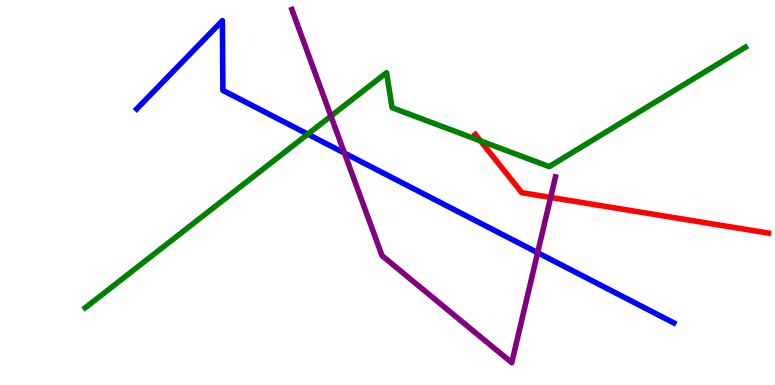[{'lines': ['blue', 'red'], 'intersections': []}, {'lines': ['green', 'red'], 'intersections': [{'x': 6.2, 'y': 6.34}]}, {'lines': ['purple', 'red'], 'intersections': [{'x': 7.11, 'y': 4.87}]}, {'lines': ['blue', 'green'], 'intersections': [{'x': 3.97, 'y': 6.52}]}, {'lines': ['blue', 'purple'], 'intersections': [{'x': 4.44, 'y': 6.02}, {'x': 6.94, 'y': 3.44}]}, {'lines': ['green', 'purple'], 'intersections': [{'x': 4.27, 'y': 6.98}]}]